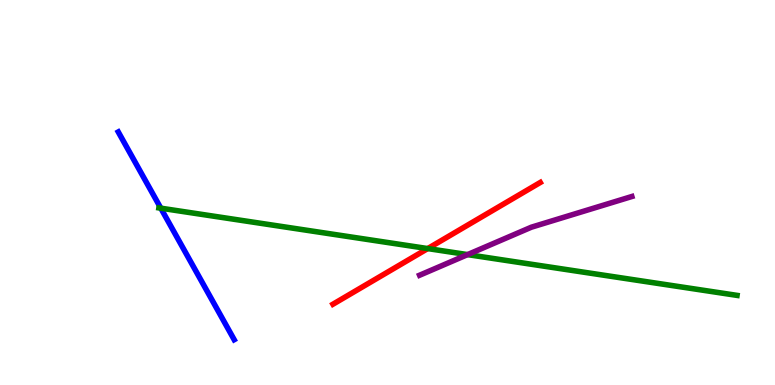[{'lines': ['blue', 'red'], 'intersections': []}, {'lines': ['green', 'red'], 'intersections': [{'x': 5.52, 'y': 3.54}]}, {'lines': ['purple', 'red'], 'intersections': []}, {'lines': ['blue', 'green'], 'intersections': [{'x': 2.07, 'y': 4.59}]}, {'lines': ['blue', 'purple'], 'intersections': []}, {'lines': ['green', 'purple'], 'intersections': [{'x': 6.03, 'y': 3.39}]}]